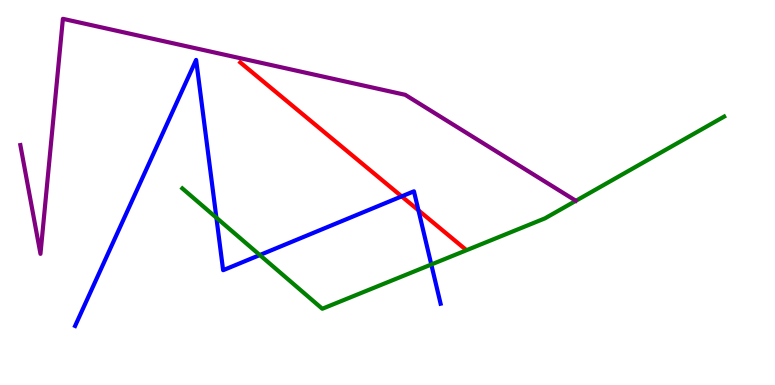[{'lines': ['blue', 'red'], 'intersections': [{'x': 5.18, 'y': 4.9}, {'x': 5.4, 'y': 4.54}]}, {'lines': ['green', 'red'], 'intersections': []}, {'lines': ['purple', 'red'], 'intersections': []}, {'lines': ['blue', 'green'], 'intersections': [{'x': 2.79, 'y': 4.35}, {'x': 3.35, 'y': 3.38}, {'x': 5.57, 'y': 3.13}]}, {'lines': ['blue', 'purple'], 'intersections': []}, {'lines': ['green', 'purple'], 'intersections': []}]